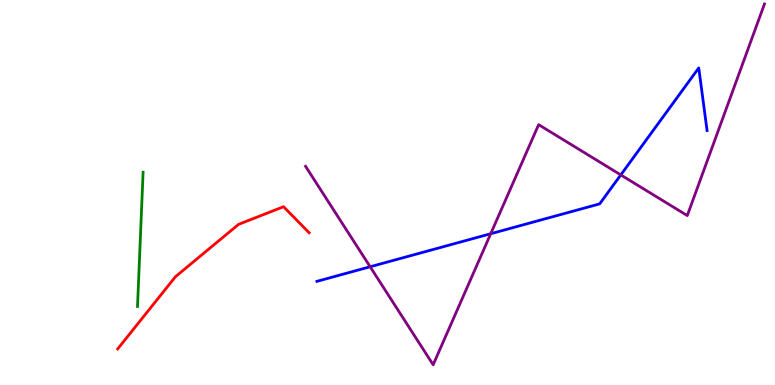[{'lines': ['blue', 'red'], 'intersections': []}, {'lines': ['green', 'red'], 'intersections': []}, {'lines': ['purple', 'red'], 'intersections': []}, {'lines': ['blue', 'green'], 'intersections': []}, {'lines': ['blue', 'purple'], 'intersections': [{'x': 4.78, 'y': 3.07}, {'x': 6.33, 'y': 3.93}, {'x': 8.01, 'y': 5.46}]}, {'lines': ['green', 'purple'], 'intersections': []}]